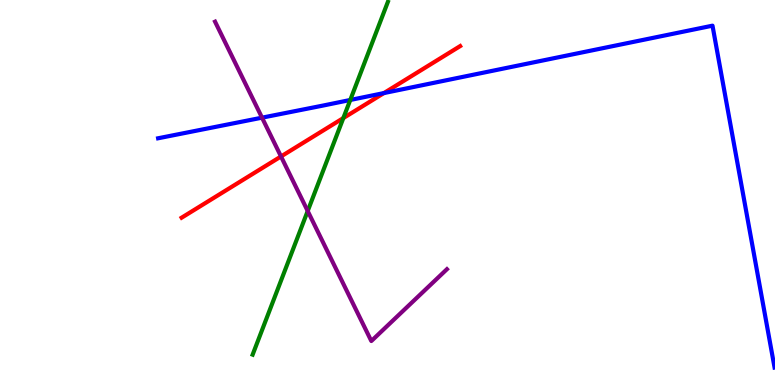[{'lines': ['blue', 'red'], 'intersections': [{'x': 4.95, 'y': 7.58}]}, {'lines': ['green', 'red'], 'intersections': [{'x': 4.43, 'y': 6.93}]}, {'lines': ['purple', 'red'], 'intersections': [{'x': 3.63, 'y': 5.94}]}, {'lines': ['blue', 'green'], 'intersections': [{'x': 4.52, 'y': 7.4}]}, {'lines': ['blue', 'purple'], 'intersections': [{'x': 3.38, 'y': 6.94}]}, {'lines': ['green', 'purple'], 'intersections': [{'x': 3.97, 'y': 4.52}]}]